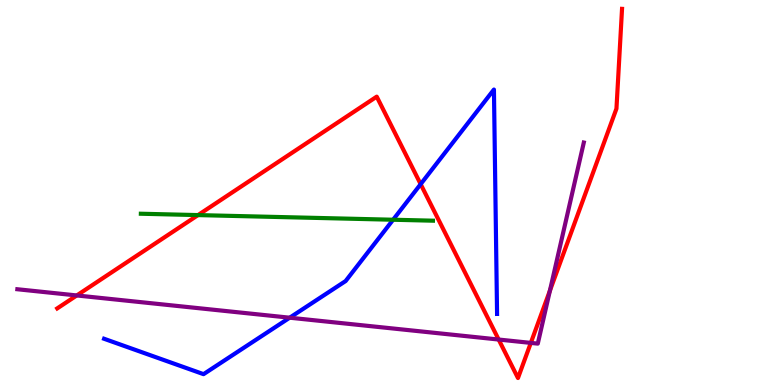[{'lines': ['blue', 'red'], 'intersections': [{'x': 5.43, 'y': 5.22}]}, {'lines': ['green', 'red'], 'intersections': [{'x': 2.56, 'y': 4.41}]}, {'lines': ['purple', 'red'], 'intersections': [{'x': 0.991, 'y': 2.33}, {'x': 6.43, 'y': 1.18}, {'x': 6.85, 'y': 1.09}, {'x': 7.1, 'y': 2.45}]}, {'lines': ['blue', 'green'], 'intersections': [{'x': 5.07, 'y': 4.29}]}, {'lines': ['blue', 'purple'], 'intersections': [{'x': 3.74, 'y': 1.75}]}, {'lines': ['green', 'purple'], 'intersections': []}]